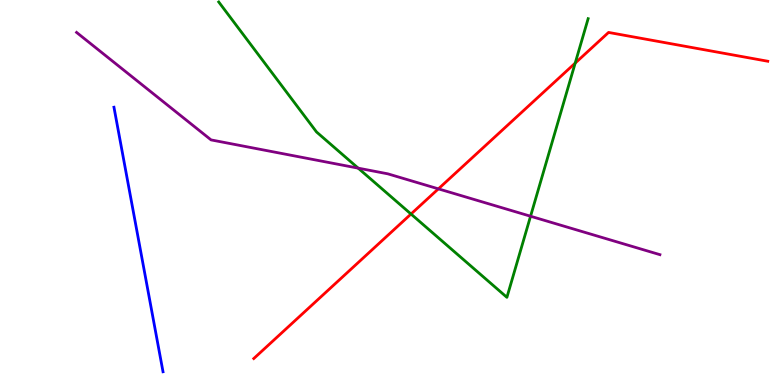[{'lines': ['blue', 'red'], 'intersections': []}, {'lines': ['green', 'red'], 'intersections': [{'x': 5.3, 'y': 4.44}, {'x': 7.42, 'y': 8.36}]}, {'lines': ['purple', 'red'], 'intersections': [{'x': 5.66, 'y': 5.09}]}, {'lines': ['blue', 'green'], 'intersections': []}, {'lines': ['blue', 'purple'], 'intersections': []}, {'lines': ['green', 'purple'], 'intersections': [{'x': 4.62, 'y': 5.63}, {'x': 6.85, 'y': 4.38}]}]